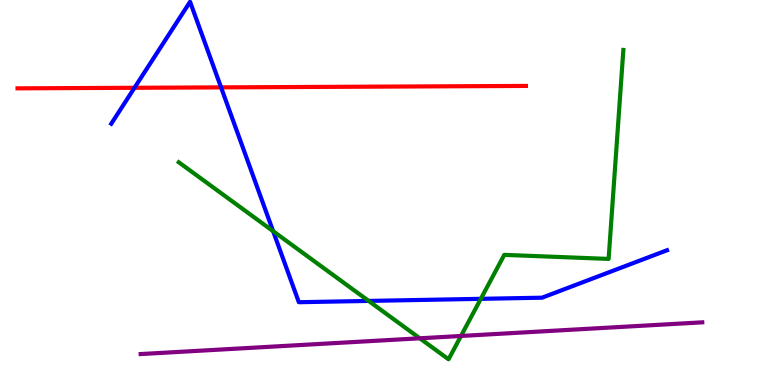[{'lines': ['blue', 'red'], 'intersections': [{'x': 1.74, 'y': 7.72}, {'x': 2.85, 'y': 7.73}]}, {'lines': ['green', 'red'], 'intersections': []}, {'lines': ['purple', 'red'], 'intersections': []}, {'lines': ['blue', 'green'], 'intersections': [{'x': 3.52, 'y': 4.0}, {'x': 4.76, 'y': 2.18}, {'x': 6.2, 'y': 2.24}]}, {'lines': ['blue', 'purple'], 'intersections': []}, {'lines': ['green', 'purple'], 'intersections': [{'x': 5.42, 'y': 1.21}, {'x': 5.95, 'y': 1.27}]}]